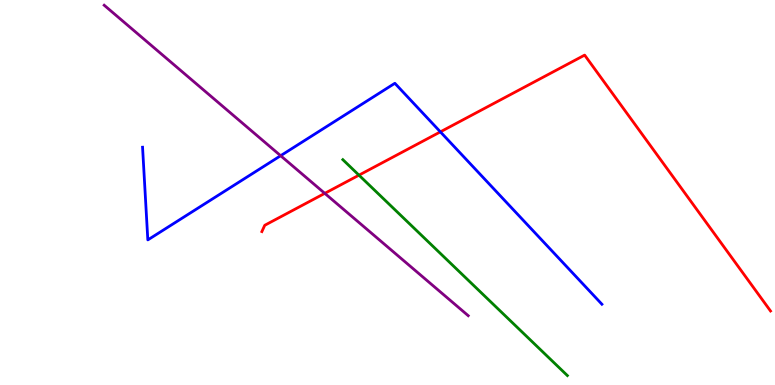[{'lines': ['blue', 'red'], 'intersections': [{'x': 5.68, 'y': 6.58}]}, {'lines': ['green', 'red'], 'intersections': [{'x': 4.63, 'y': 5.45}]}, {'lines': ['purple', 'red'], 'intersections': [{'x': 4.19, 'y': 4.98}]}, {'lines': ['blue', 'green'], 'intersections': []}, {'lines': ['blue', 'purple'], 'intersections': [{'x': 3.62, 'y': 5.96}]}, {'lines': ['green', 'purple'], 'intersections': []}]